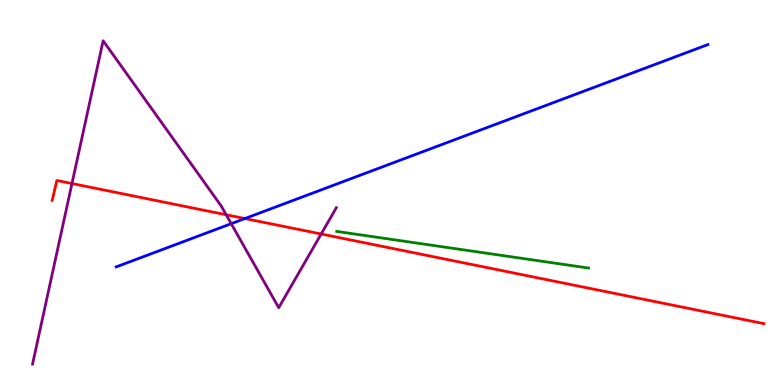[{'lines': ['blue', 'red'], 'intersections': [{'x': 3.16, 'y': 4.32}]}, {'lines': ['green', 'red'], 'intersections': []}, {'lines': ['purple', 'red'], 'intersections': [{'x': 0.929, 'y': 5.23}, {'x': 2.92, 'y': 4.42}, {'x': 4.14, 'y': 3.92}]}, {'lines': ['blue', 'green'], 'intersections': []}, {'lines': ['blue', 'purple'], 'intersections': [{'x': 2.98, 'y': 4.19}]}, {'lines': ['green', 'purple'], 'intersections': []}]